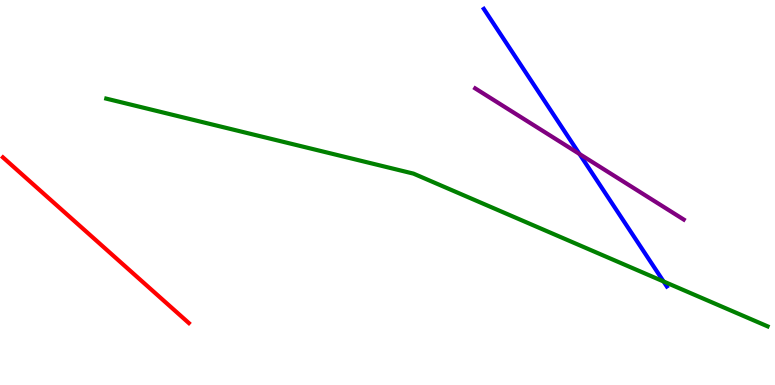[{'lines': ['blue', 'red'], 'intersections': []}, {'lines': ['green', 'red'], 'intersections': []}, {'lines': ['purple', 'red'], 'intersections': []}, {'lines': ['blue', 'green'], 'intersections': [{'x': 8.56, 'y': 2.69}]}, {'lines': ['blue', 'purple'], 'intersections': [{'x': 7.48, 'y': 6.0}]}, {'lines': ['green', 'purple'], 'intersections': []}]